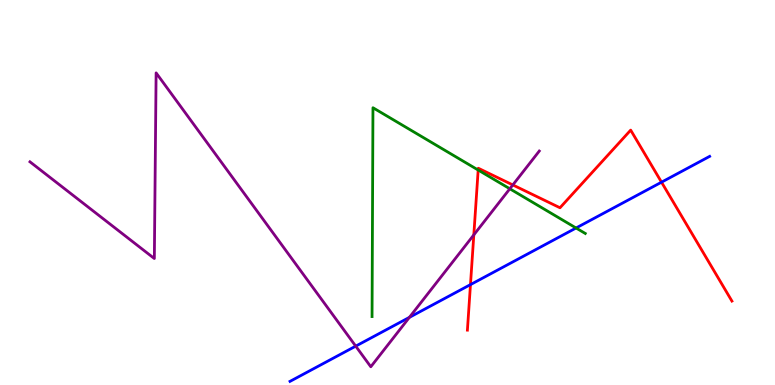[{'lines': ['blue', 'red'], 'intersections': [{'x': 6.07, 'y': 2.61}, {'x': 8.54, 'y': 5.27}]}, {'lines': ['green', 'red'], 'intersections': [{'x': 6.17, 'y': 5.58}]}, {'lines': ['purple', 'red'], 'intersections': [{'x': 6.11, 'y': 3.9}, {'x': 6.62, 'y': 5.2}]}, {'lines': ['blue', 'green'], 'intersections': [{'x': 7.43, 'y': 4.08}]}, {'lines': ['blue', 'purple'], 'intersections': [{'x': 4.59, 'y': 1.01}, {'x': 5.28, 'y': 1.76}]}, {'lines': ['green', 'purple'], 'intersections': [{'x': 6.58, 'y': 5.1}]}]